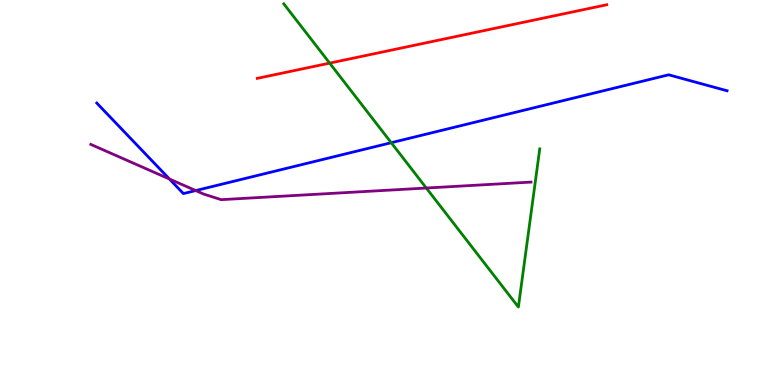[{'lines': ['blue', 'red'], 'intersections': []}, {'lines': ['green', 'red'], 'intersections': [{'x': 4.25, 'y': 8.36}]}, {'lines': ['purple', 'red'], 'intersections': []}, {'lines': ['blue', 'green'], 'intersections': [{'x': 5.05, 'y': 6.29}]}, {'lines': ['blue', 'purple'], 'intersections': [{'x': 2.19, 'y': 5.35}, {'x': 2.53, 'y': 5.05}]}, {'lines': ['green', 'purple'], 'intersections': [{'x': 5.5, 'y': 5.12}]}]